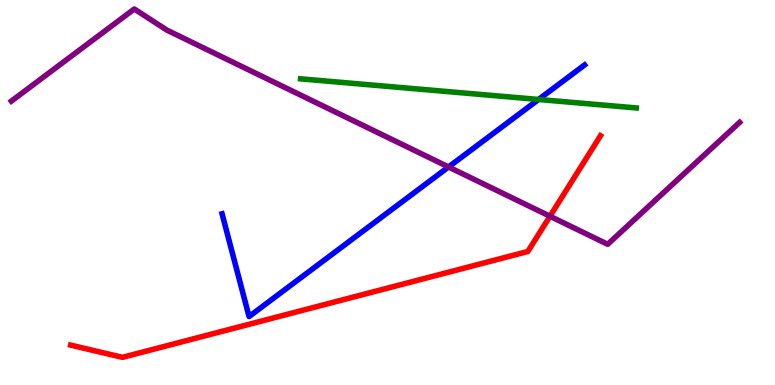[{'lines': ['blue', 'red'], 'intersections': []}, {'lines': ['green', 'red'], 'intersections': []}, {'lines': ['purple', 'red'], 'intersections': [{'x': 7.1, 'y': 4.38}]}, {'lines': ['blue', 'green'], 'intersections': [{'x': 6.95, 'y': 7.42}]}, {'lines': ['blue', 'purple'], 'intersections': [{'x': 5.79, 'y': 5.66}]}, {'lines': ['green', 'purple'], 'intersections': []}]